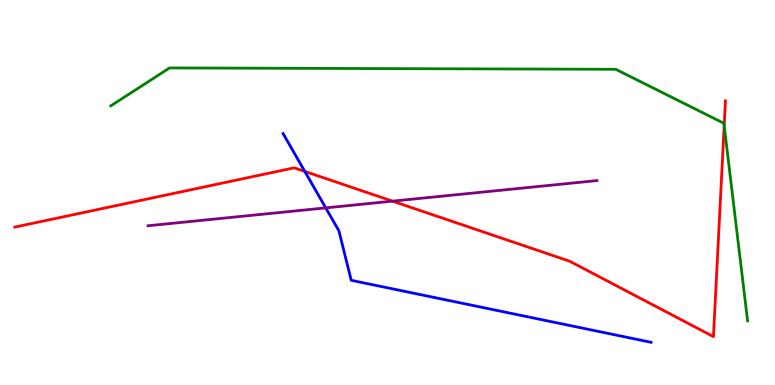[{'lines': ['blue', 'red'], 'intersections': [{'x': 3.93, 'y': 5.55}]}, {'lines': ['green', 'red'], 'intersections': [{'x': 9.34, 'y': 6.74}]}, {'lines': ['purple', 'red'], 'intersections': [{'x': 5.06, 'y': 4.78}]}, {'lines': ['blue', 'green'], 'intersections': []}, {'lines': ['blue', 'purple'], 'intersections': [{'x': 4.2, 'y': 4.6}]}, {'lines': ['green', 'purple'], 'intersections': []}]